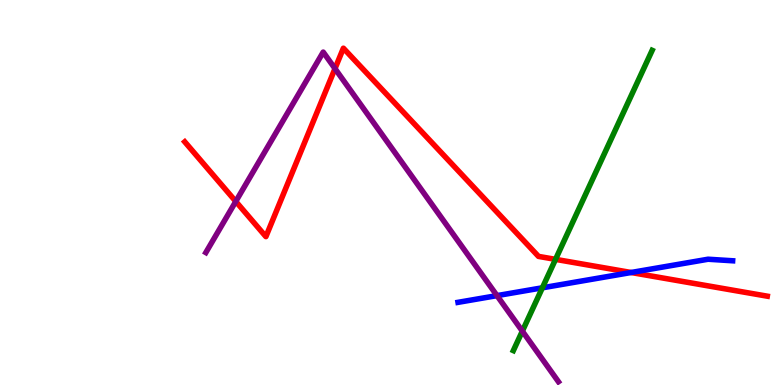[{'lines': ['blue', 'red'], 'intersections': [{'x': 8.14, 'y': 2.92}]}, {'lines': ['green', 'red'], 'intersections': [{'x': 7.17, 'y': 3.26}]}, {'lines': ['purple', 'red'], 'intersections': [{'x': 3.04, 'y': 4.77}, {'x': 4.32, 'y': 8.22}]}, {'lines': ['blue', 'green'], 'intersections': [{'x': 7.0, 'y': 2.52}]}, {'lines': ['blue', 'purple'], 'intersections': [{'x': 6.41, 'y': 2.32}]}, {'lines': ['green', 'purple'], 'intersections': [{'x': 6.74, 'y': 1.4}]}]